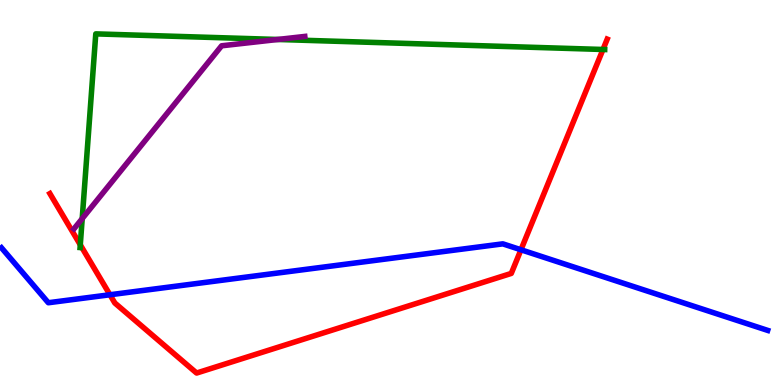[{'lines': ['blue', 'red'], 'intersections': [{'x': 1.42, 'y': 2.34}, {'x': 6.72, 'y': 3.51}]}, {'lines': ['green', 'red'], 'intersections': [{'x': 1.04, 'y': 3.64}, {'x': 7.78, 'y': 8.71}]}, {'lines': ['purple', 'red'], 'intersections': []}, {'lines': ['blue', 'green'], 'intersections': []}, {'lines': ['blue', 'purple'], 'intersections': []}, {'lines': ['green', 'purple'], 'intersections': [{'x': 1.06, 'y': 4.32}, {'x': 3.58, 'y': 8.97}]}]